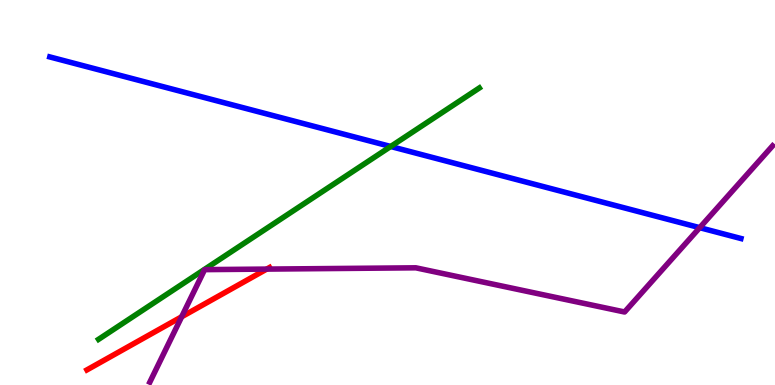[{'lines': ['blue', 'red'], 'intersections': []}, {'lines': ['green', 'red'], 'intersections': []}, {'lines': ['purple', 'red'], 'intersections': [{'x': 2.34, 'y': 1.77}, {'x': 3.44, 'y': 3.01}]}, {'lines': ['blue', 'green'], 'intersections': [{'x': 5.04, 'y': 6.2}]}, {'lines': ['blue', 'purple'], 'intersections': [{'x': 9.03, 'y': 4.09}]}, {'lines': ['green', 'purple'], 'intersections': []}]